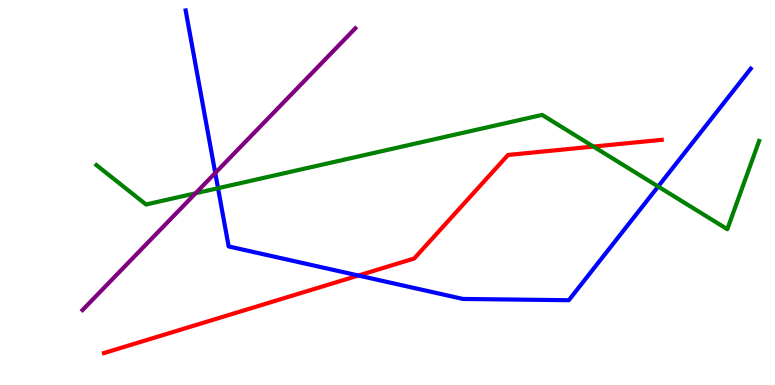[{'lines': ['blue', 'red'], 'intersections': [{'x': 4.62, 'y': 2.84}]}, {'lines': ['green', 'red'], 'intersections': [{'x': 7.66, 'y': 6.19}]}, {'lines': ['purple', 'red'], 'intersections': []}, {'lines': ['blue', 'green'], 'intersections': [{'x': 2.81, 'y': 5.11}, {'x': 8.49, 'y': 5.16}]}, {'lines': ['blue', 'purple'], 'intersections': [{'x': 2.78, 'y': 5.51}]}, {'lines': ['green', 'purple'], 'intersections': [{'x': 2.52, 'y': 4.98}]}]